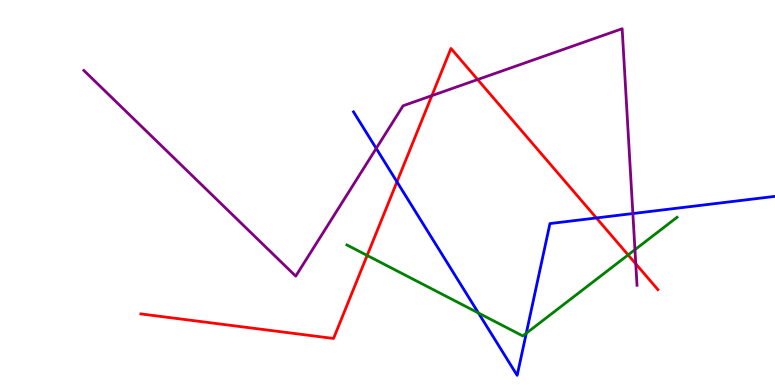[{'lines': ['blue', 'red'], 'intersections': [{'x': 5.12, 'y': 5.28}, {'x': 7.7, 'y': 4.34}]}, {'lines': ['green', 'red'], 'intersections': [{'x': 4.74, 'y': 3.37}, {'x': 8.1, 'y': 3.38}]}, {'lines': ['purple', 'red'], 'intersections': [{'x': 5.57, 'y': 7.52}, {'x': 6.16, 'y': 7.93}, {'x': 8.2, 'y': 3.15}]}, {'lines': ['blue', 'green'], 'intersections': [{'x': 6.17, 'y': 1.87}, {'x': 6.79, 'y': 1.34}]}, {'lines': ['blue', 'purple'], 'intersections': [{'x': 4.85, 'y': 6.14}, {'x': 8.17, 'y': 4.45}]}, {'lines': ['green', 'purple'], 'intersections': [{'x': 8.19, 'y': 3.52}]}]